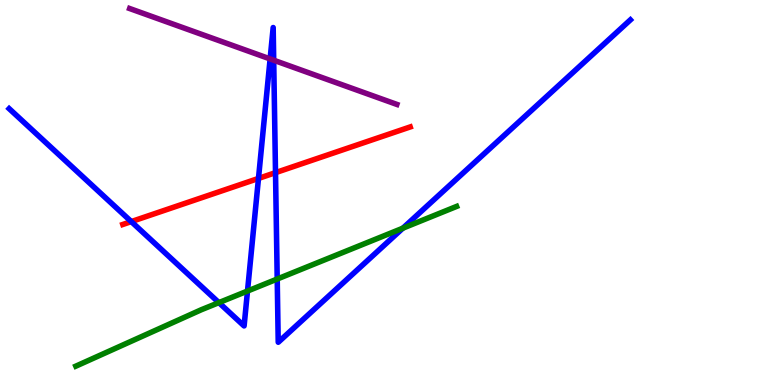[{'lines': ['blue', 'red'], 'intersections': [{'x': 1.69, 'y': 4.24}, {'x': 3.34, 'y': 5.37}, {'x': 3.55, 'y': 5.52}]}, {'lines': ['green', 'red'], 'intersections': []}, {'lines': ['purple', 'red'], 'intersections': []}, {'lines': ['blue', 'green'], 'intersections': [{'x': 2.82, 'y': 2.14}, {'x': 3.19, 'y': 2.44}, {'x': 3.58, 'y': 2.75}, {'x': 5.2, 'y': 4.07}]}, {'lines': ['blue', 'purple'], 'intersections': [{'x': 3.49, 'y': 8.47}, {'x': 3.53, 'y': 8.44}]}, {'lines': ['green', 'purple'], 'intersections': []}]